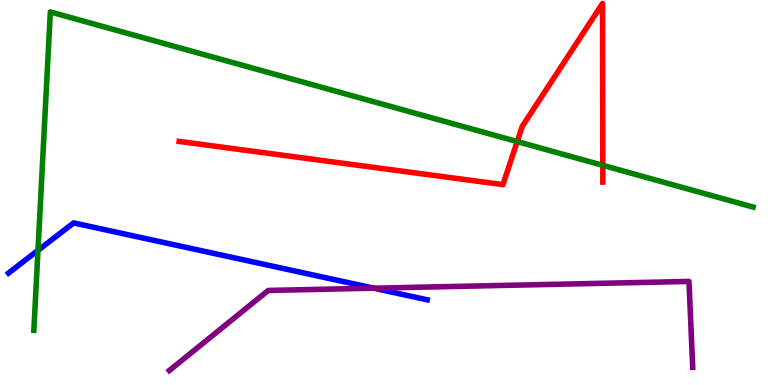[{'lines': ['blue', 'red'], 'intersections': []}, {'lines': ['green', 'red'], 'intersections': [{'x': 6.67, 'y': 6.32}, {'x': 7.78, 'y': 5.71}]}, {'lines': ['purple', 'red'], 'intersections': []}, {'lines': ['blue', 'green'], 'intersections': [{'x': 0.49, 'y': 3.5}]}, {'lines': ['blue', 'purple'], 'intersections': [{'x': 4.82, 'y': 2.51}]}, {'lines': ['green', 'purple'], 'intersections': []}]